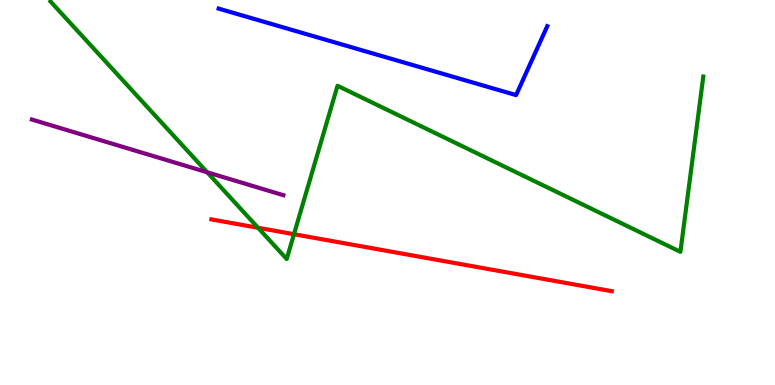[{'lines': ['blue', 'red'], 'intersections': []}, {'lines': ['green', 'red'], 'intersections': [{'x': 3.33, 'y': 4.08}, {'x': 3.79, 'y': 3.92}]}, {'lines': ['purple', 'red'], 'intersections': []}, {'lines': ['blue', 'green'], 'intersections': []}, {'lines': ['blue', 'purple'], 'intersections': []}, {'lines': ['green', 'purple'], 'intersections': [{'x': 2.67, 'y': 5.53}]}]